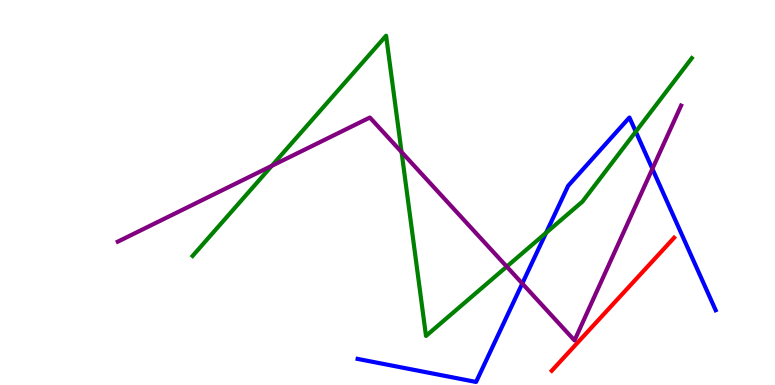[{'lines': ['blue', 'red'], 'intersections': []}, {'lines': ['green', 'red'], 'intersections': []}, {'lines': ['purple', 'red'], 'intersections': []}, {'lines': ['blue', 'green'], 'intersections': [{'x': 7.05, 'y': 3.95}, {'x': 8.2, 'y': 6.58}]}, {'lines': ['blue', 'purple'], 'intersections': [{'x': 6.74, 'y': 2.64}, {'x': 8.42, 'y': 5.62}]}, {'lines': ['green', 'purple'], 'intersections': [{'x': 3.51, 'y': 5.69}, {'x': 5.18, 'y': 6.05}, {'x': 6.54, 'y': 3.08}]}]